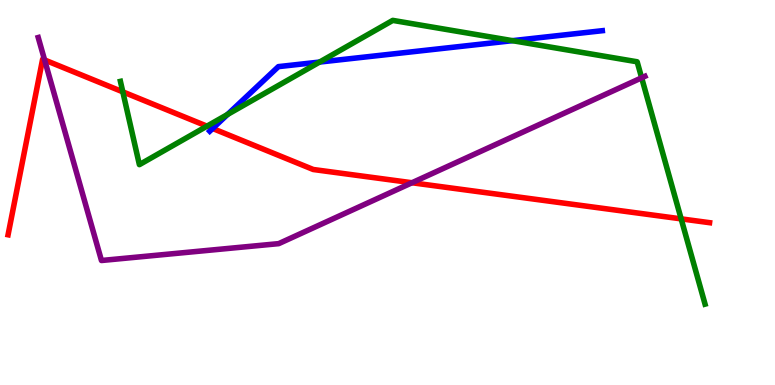[{'lines': ['blue', 'red'], 'intersections': [{'x': 2.74, 'y': 6.66}]}, {'lines': ['green', 'red'], 'intersections': [{'x': 1.58, 'y': 7.61}, {'x': 2.67, 'y': 6.72}, {'x': 8.79, 'y': 4.32}]}, {'lines': ['purple', 'red'], 'intersections': [{'x': 0.575, 'y': 8.44}, {'x': 5.32, 'y': 5.25}]}, {'lines': ['blue', 'green'], 'intersections': [{'x': 2.94, 'y': 7.03}, {'x': 4.12, 'y': 8.39}, {'x': 6.61, 'y': 8.94}]}, {'lines': ['blue', 'purple'], 'intersections': []}, {'lines': ['green', 'purple'], 'intersections': [{'x': 8.28, 'y': 7.98}]}]